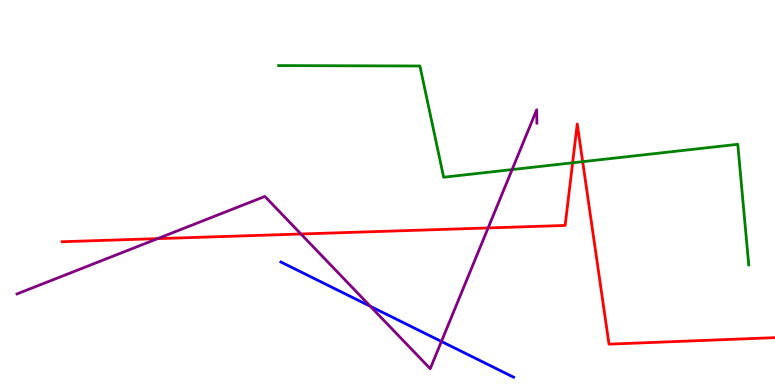[{'lines': ['blue', 'red'], 'intersections': []}, {'lines': ['green', 'red'], 'intersections': [{'x': 7.39, 'y': 5.77}, {'x': 7.52, 'y': 5.8}]}, {'lines': ['purple', 'red'], 'intersections': [{'x': 2.03, 'y': 3.8}, {'x': 3.88, 'y': 3.92}, {'x': 6.3, 'y': 4.08}]}, {'lines': ['blue', 'green'], 'intersections': []}, {'lines': ['blue', 'purple'], 'intersections': [{'x': 4.78, 'y': 2.04}, {'x': 5.7, 'y': 1.13}]}, {'lines': ['green', 'purple'], 'intersections': [{'x': 6.61, 'y': 5.6}]}]